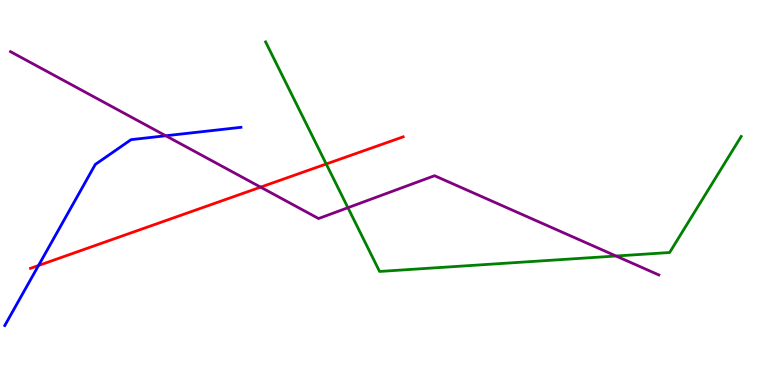[{'lines': ['blue', 'red'], 'intersections': [{'x': 0.497, 'y': 3.1}]}, {'lines': ['green', 'red'], 'intersections': [{'x': 4.21, 'y': 5.74}]}, {'lines': ['purple', 'red'], 'intersections': [{'x': 3.36, 'y': 5.14}]}, {'lines': ['blue', 'green'], 'intersections': []}, {'lines': ['blue', 'purple'], 'intersections': [{'x': 2.14, 'y': 6.47}]}, {'lines': ['green', 'purple'], 'intersections': [{'x': 4.49, 'y': 4.61}, {'x': 7.95, 'y': 3.35}]}]